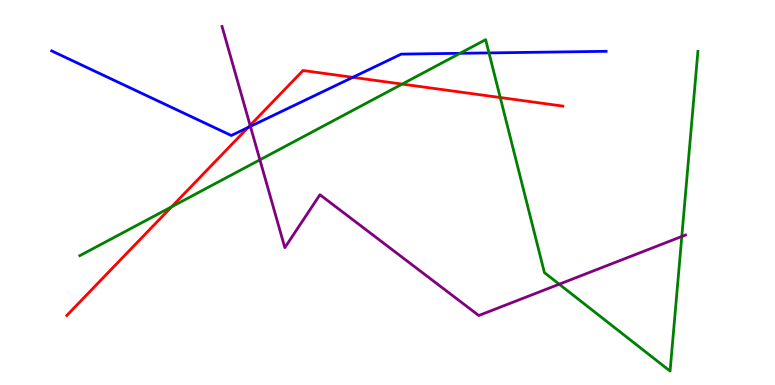[{'lines': ['blue', 'red'], 'intersections': [{'x': 3.2, 'y': 6.69}, {'x': 4.55, 'y': 7.99}]}, {'lines': ['green', 'red'], 'intersections': [{'x': 2.21, 'y': 4.63}, {'x': 5.19, 'y': 7.82}, {'x': 6.45, 'y': 7.47}]}, {'lines': ['purple', 'red'], 'intersections': [{'x': 3.23, 'y': 6.74}]}, {'lines': ['blue', 'green'], 'intersections': [{'x': 5.94, 'y': 8.62}, {'x': 6.31, 'y': 8.63}]}, {'lines': ['blue', 'purple'], 'intersections': [{'x': 3.23, 'y': 6.72}]}, {'lines': ['green', 'purple'], 'intersections': [{'x': 3.35, 'y': 5.85}, {'x': 7.22, 'y': 2.62}, {'x': 8.8, 'y': 3.86}]}]